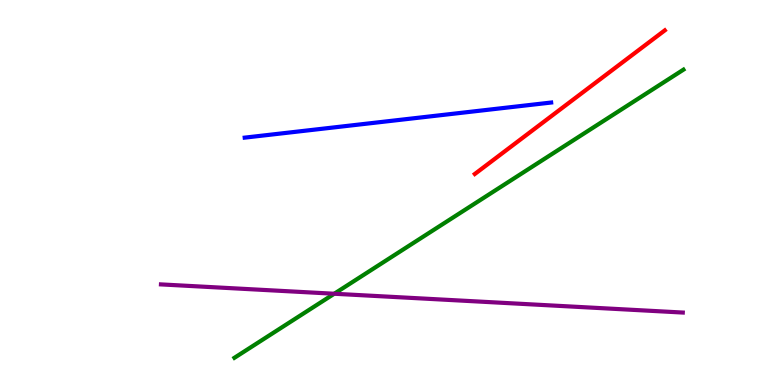[{'lines': ['blue', 'red'], 'intersections': []}, {'lines': ['green', 'red'], 'intersections': []}, {'lines': ['purple', 'red'], 'intersections': []}, {'lines': ['blue', 'green'], 'intersections': []}, {'lines': ['blue', 'purple'], 'intersections': []}, {'lines': ['green', 'purple'], 'intersections': [{'x': 4.31, 'y': 2.37}]}]